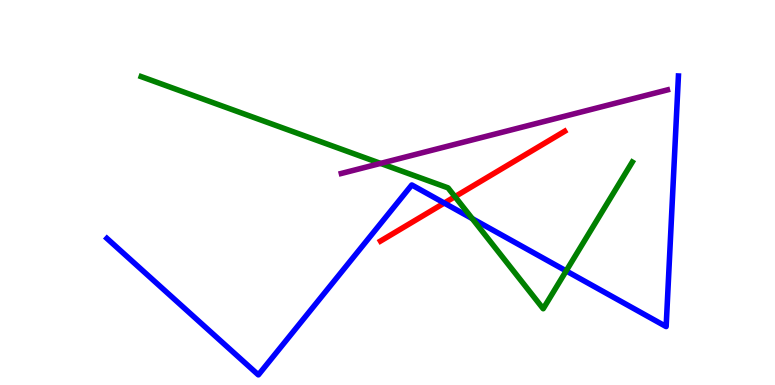[{'lines': ['blue', 'red'], 'intersections': [{'x': 5.73, 'y': 4.73}]}, {'lines': ['green', 'red'], 'intersections': [{'x': 5.87, 'y': 4.89}]}, {'lines': ['purple', 'red'], 'intersections': []}, {'lines': ['blue', 'green'], 'intersections': [{'x': 6.09, 'y': 4.32}, {'x': 7.31, 'y': 2.96}]}, {'lines': ['blue', 'purple'], 'intersections': []}, {'lines': ['green', 'purple'], 'intersections': [{'x': 4.91, 'y': 5.76}]}]